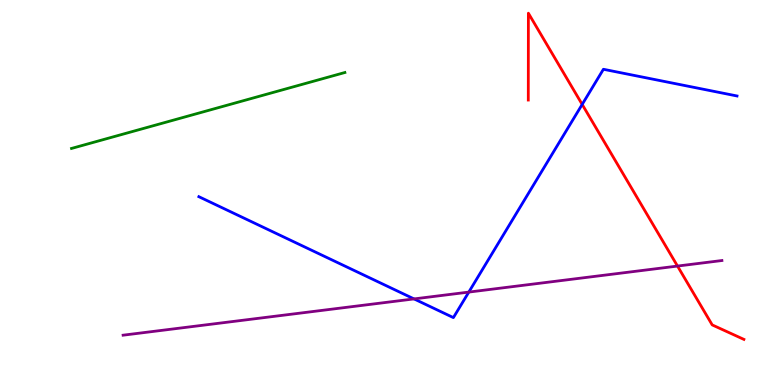[{'lines': ['blue', 'red'], 'intersections': [{'x': 7.51, 'y': 7.29}]}, {'lines': ['green', 'red'], 'intersections': []}, {'lines': ['purple', 'red'], 'intersections': [{'x': 8.74, 'y': 3.09}]}, {'lines': ['blue', 'green'], 'intersections': []}, {'lines': ['blue', 'purple'], 'intersections': [{'x': 5.34, 'y': 2.24}, {'x': 6.05, 'y': 2.41}]}, {'lines': ['green', 'purple'], 'intersections': []}]